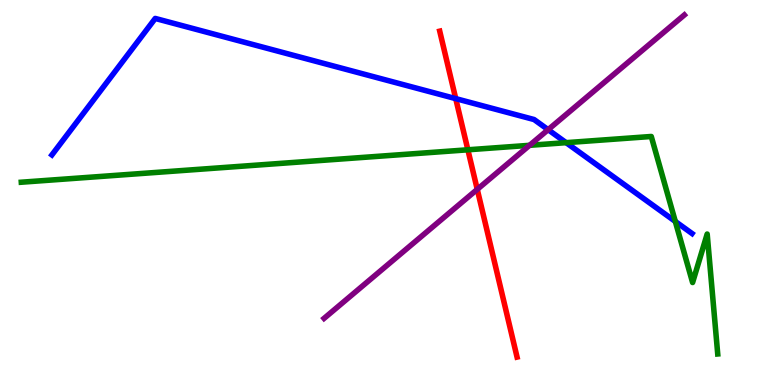[{'lines': ['blue', 'red'], 'intersections': [{'x': 5.88, 'y': 7.44}]}, {'lines': ['green', 'red'], 'intersections': [{'x': 6.04, 'y': 6.11}]}, {'lines': ['purple', 'red'], 'intersections': [{'x': 6.16, 'y': 5.08}]}, {'lines': ['blue', 'green'], 'intersections': [{'x': 7.3, 'y': 6.29}, {'x': 8.71, 'y': 4.25}]}, {'lines': ['blue', 'purple'], 'intersections': [{'x': 7.07, 'y': 6.63}]}, {'lines': ['green', 'purple'], 'intersections': [{'x': 6.83, 'y': 6.23}]}]